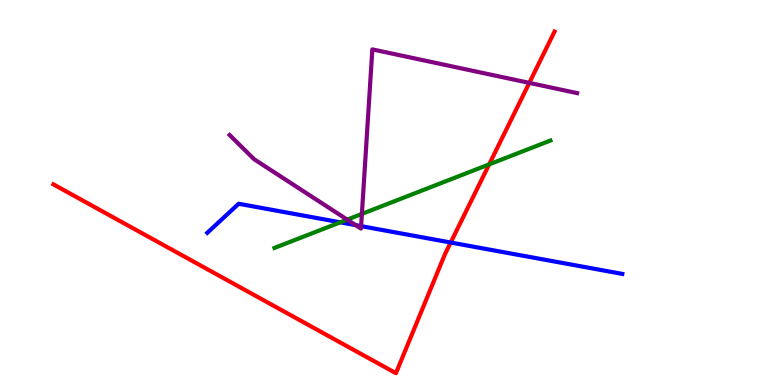[{'lines': ['blue', 'red'], 'intersections': [{'x': 5.82, 'y': 3.7}]}, {'lines': ['green', 'red'], 'intersections': [{'x': 6.31, 'y': 5.73}]}, {'lines': ['purple', 'red'], 'intersections': [{'x': 6.83, 'y': 7.85}]}, {'lines': ['blue', 'green'], 'intersections': [{'x': 4.39, 'y': 4.23}]}, {'lines': ['blue', 'purple'], 'intersections': [{'x': 4.59, 'y': 4.15}, {'x': 4.66, 'y': 4.13}]}, {'lines': ['green', 'purple'], 'intersections': [{'x': 4.48, 'y': 4.3}, {'x': 4.67, 'y': 4.44}]}]